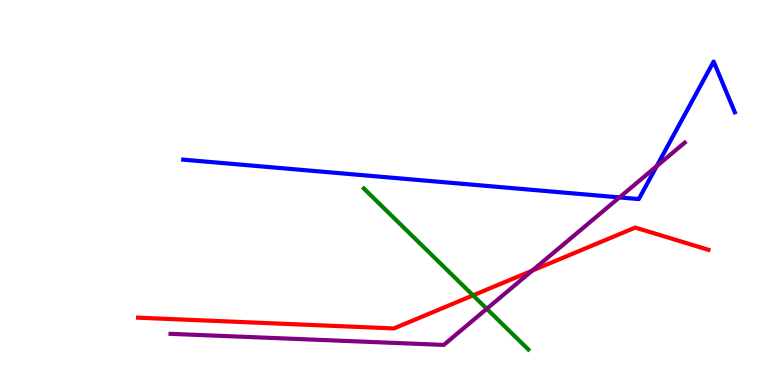[{'lines': ['blue', 'red'], 'intersections': []}, {'lines': ['green', 'red'], 'intersections': [{'x': 6.1, 'y': 2.33}]}, {'lines': ['purple', 'red'], 'intersections': [{'x': 6.87, 'y': 2.97}]}, {'lines': ['blue', 'green'], 'intersections': []}, {'lines': ['blue', 'purple'], 'intersections': [{'x': 7.99, 'y': 4.87}, {'x': 8.47, 'y': 5.68}]}, {'lines': ['green', 'purple'], 'intersections': [{'x': 6.28, 'y': 1.98}]}]